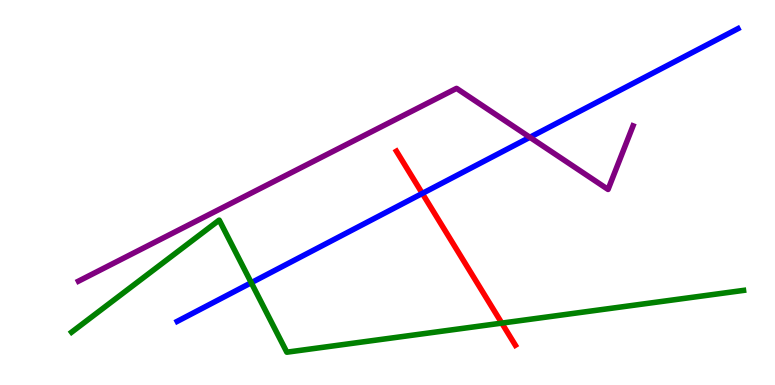[{'lines': ['blue', 'red'], 'intersections': [{'x': 5.45, 'y': 4.98}]}, {'lines': ['green', 'red'], 'intersections': [{'x': 6.47, 'y': 1.61}]}, {'lines': ['purple', 'red'], 'intersections': []}, {'lines': ['blue', 'green'], 'intersections': [{'x': 3.24, 'y': 2.66}]}, {'lines': ['blue', 'purple'], 'intersections': [{'x': 6.84, 'y': 6.43}]}, {'lines': ['green', 'purple'], 'intersections': []}]